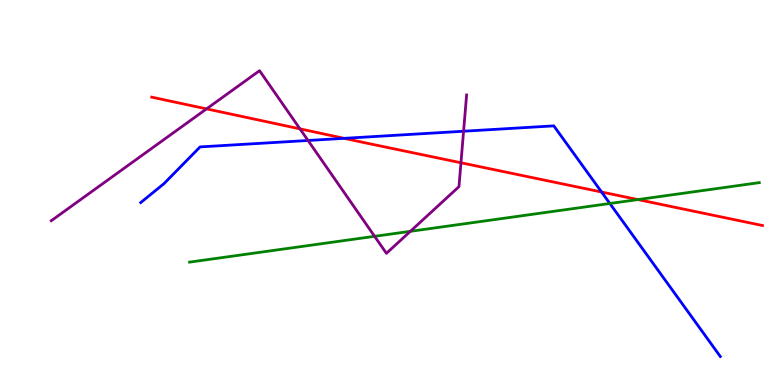[{'lines': ['blue', 'red'], 'intersections': [{'x': 4.44, 'y': 6.41}, {'x': 7.76, 'y': 5.01}]}, {'lines': ['green', 'red'], 'intersections': [{'x': 8.23, 'y': 4.82}]}, {'lines': ['purple', 'red'], 'intersections': [{'x': 2.67, 'y': 7.17}, {'x': 3.87, 'y': 6.65}, {'x': 5.95, 'y': 5.77}]}, {'lines': ['blue', 'green'], 'intersections': [{'x': 7.87, 'y': 4.71}]}, {'lines': ['blue', 'purple'], 'intersections': [{'x': 3.97, 'y': 6.35}, {'x': 5.98, 'y': 6.59}]}, {'lines': ['green', 'purple'], 'intersections': [{'x': 4.83, 'y': 3.86}, {'x': 5.29, 'y': 3.99}]}]